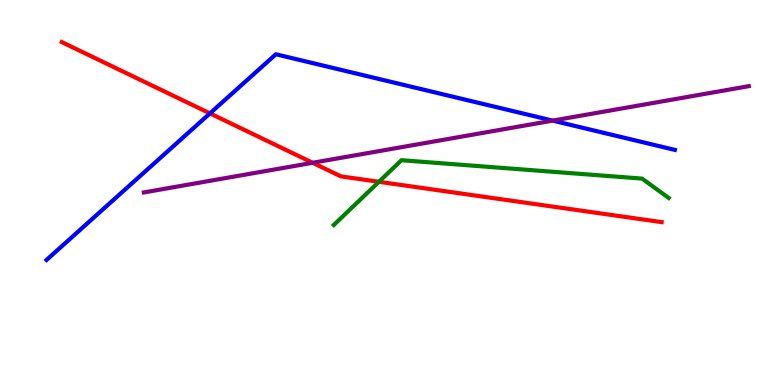[{'lines': ['blue', 'red'], 'intersections': [{'x': 2.71, 'y': 7.06}]}, {'lines': ['green', 'red'], 'intersections': [{'x': 4.89, 'y': 5.28}]}, {'lines': ['purple', 'red'], 'intersections': [{'x': 4.03, 'y': 5.77}]}, {'lines': ['blue', 'green'], 'intersections': []}, {'lines': ['blue', 'purple'], 'intersections': [{'x': 7.13, 'y': 6.87}]}, {'lines': ['green', 'purple'], 'intersections': []}]